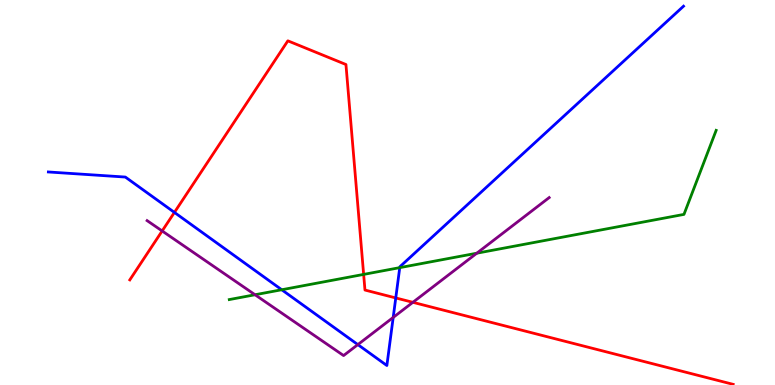[{'lines': ['blue', 'red'], 'intersections': [{'x': 2.25, 'y': 4.48}, {'x': 5.11, 'y': 2.26}]}, {'lines': ['green', 'red'], 'intersections': [{'x': 4.69, 'y': 2.87}]}, {'lines': ['purple', 'red'], 'intersections': [{'x': 2.09, 'y': 4.0}, {'x': 5.33, 'y': 2.15}]}, {'lines': ['blue', 'green'], 'intersections': [{'x': 3.64, 'y': 2.47}, {'x': 5.16, 'y': 3.05}]}, {'lines': ['blue', 'purple'], 'intersections': [{'x': 4.62, 'y': 1.05}, {'x': 5.07, 'y': 1.75}]}, {'lines': ['green', 'purple'], 'intersections': [{'x': 3.29, 'y': 2.34}, {'x': 6.15, 'y': 3.42}]}]